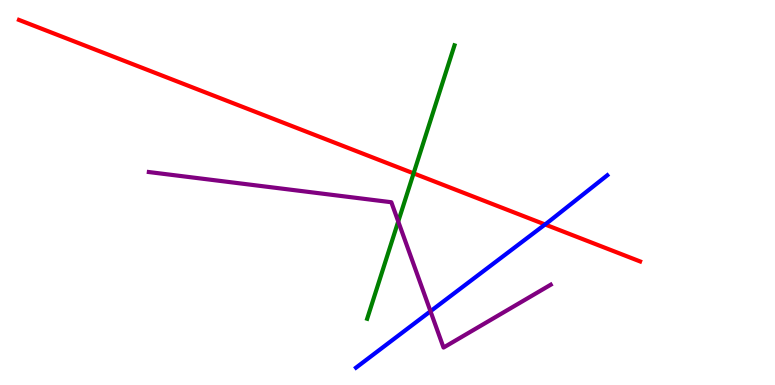[{'lines': ['blue', 'red'], 'intersections': [{'x': 7.03, 'y': 4.17}]}, {'lines': ['green', 'red'], 'intersections': [{'x': 5.34, 'y': 5.5}]}, {'lines': ['purple', 'red'], 'intersections': []}, {'lines': ['blue', 'green'], 'intersections': []}, {'lines': ['blue', 'purple'], 'intersections': [{'x': 5.55, 'y': 1.92}]}, {'lines': ['green', 'purple'], 'intersections': [{'x': 5.14, 'y': 4.25}]}]